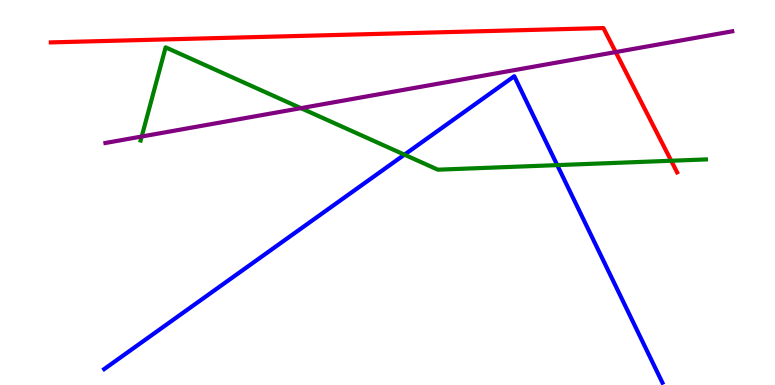[{'lines': ['blue', 'red'], 'intersections': []}, {'lines': ['green', 'red'], 'intersections': [{'x': 8.66, 'y': 5.82}]}, {'lines': ['purple', 'red'], 'intersections': [{'x': 7.94, 'y': 8.65}]}, {'lines': ['blue', 'green'], 'intersections': [{'x': 5.22, 'y': 5.98}, {'x': 7.19, 'y': 5.71}]}, {'lines': ['blue', 'purple'], 'intersections': []}, {'lines': ['green', 'purple'], 'intersections': [{'x': 1.83, 'y': 6.45}, {'x': 3.88, 'y': 7.19}]}]